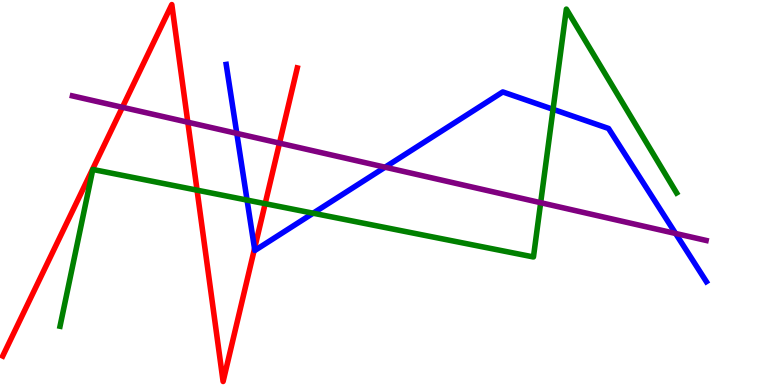[{'lines': ['blue', 'red'], 'intersections': [{'x': 3.28, 'y': 3.54}]}, {'lines': ['green', 'red'], 'intersections': [{'x': 2.54, 'y': 5.06}, {'x': 3.42, 'y': 4.71}]}, {'lines': ['purple', 'red'], 'intersections': [{'x': 1.58, 'y': 7.21}, {'x': 2.42, 'y': 6.83}, {'x': 3.61, 'y': 6.28}]}, {'lines': ['blue', 'green'], 'intersections': [{'x': 3.19, 'y': 4.8}, {'x': 4.04, 'y': 4.46}, {'x': 7.14, 'y': 7.16}]}, {'lines': ['blue', 'purple'], 'intersections': [{'x': 3.06, 'y': 6.54}, {'x': 4.97, 'y': 5.66}, {'x': 8.72, 'y': 3.94}]}, {'lines': ['green', 'purple'], 'intersections': [{'x': 6.98, 'y': 4.74}]}]